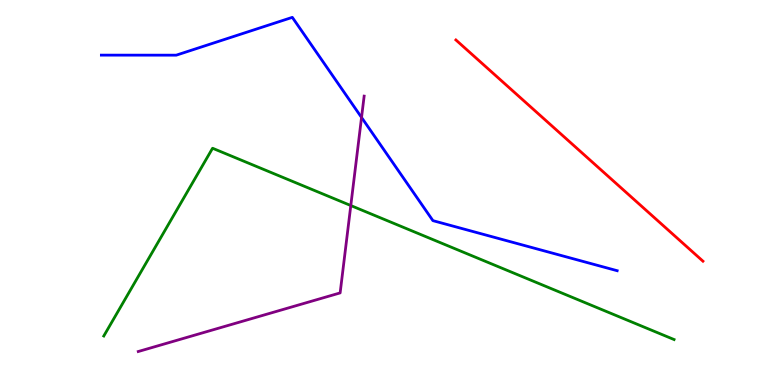[{'lines': ['blue', 'red'], 'intersections': []}, {'lines': ['green', 'red'], 'intersections': []}, {'lines': ['purple', 'red'], 'intersections': []}, {'lines': ['blue', 'green'], 'intersections': []}, {'lines': ['blue', 'purple'], 'intersections': [{'x': 4.67, 'y': 6.95}]}, {'lines': ['green', 'purple'], 'intersections': [{'x': 4.53, 'y': 4.66}]}]